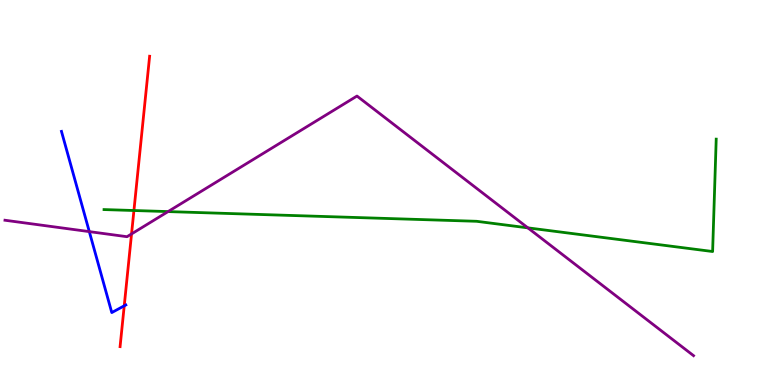[{'lines': ['blue', 'red'], 'intersections': [{'x': 1.6, 'y': 2.06}]}, {'lines': ['green', 'red'], 'intersections': [{'x': 1.73, 'y': 4.53}]}, {'lines': ['purple', 'red'], 'intersections': [{'x': 1.7, 'y': 3.92}]}, {'lines': ['blue', 'green'], 'intersections': []}, {'lines': ['blue', 'purple'], 'intersections': [{'x': 1.15, 'y': 3.98}]}, {'lines': ['green', 'purple'], 'intersections': [{'x': 2.17, 'y': 4.5}, {'x': 6.81, 'y': 4.08}]}]